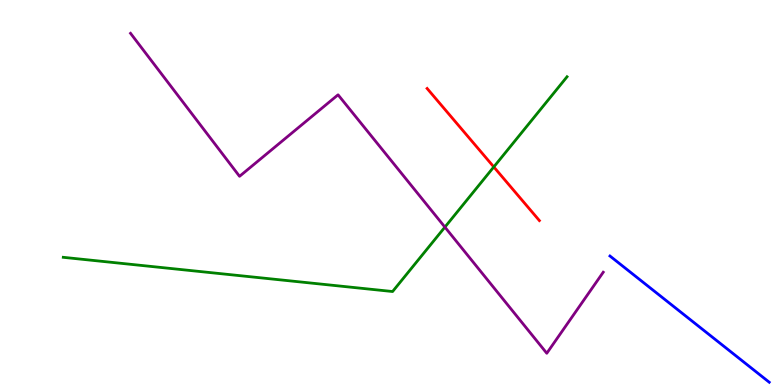[{'lines': ['blue', 'red'], 'intersections': []}, {'lines': ['green', 'red'], 'intersections': [{'x': 6.37, 'y': 5.66}]}, {'lines': ['purple', 'red'], 'intersections': []}, {'lines': ['blue', 'green'], 'intersections': []}, {'lines': ['blue', 'purple'], 'intersections': []}, {'lines': ['green', 'purple'], 'intersections': [{'x': 5.74, 'y': 4.1}]}]